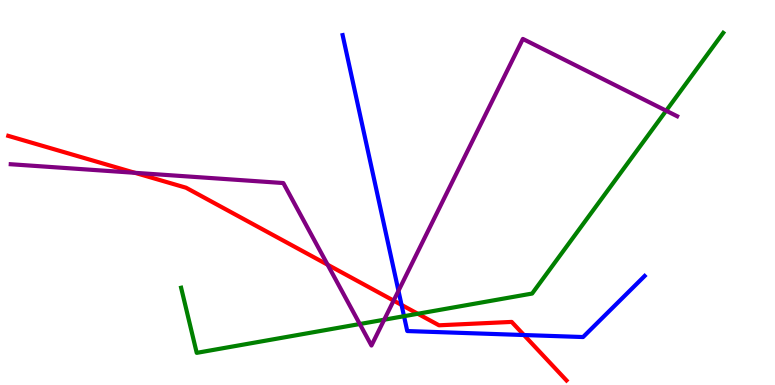[{'lines': ['blue', 'red'], 'intersections': [{'x': 5.18, 'y': 2.08}, {'x': 6.76, 'y': 1.3}]}, {'lines': ['green', 'red'], 'intersections': [{'x': 5.39, 'y': 1.85}]}, {'lines': ['purple', 'red'], 'intersections': [{'x': 1.74, 'y': 5.51}, {'x': 4.23, 'y': 3.12}, {'x': 5.08, 'y': 2.19}]}, {'lines': ['blue', 'green'], 'intersections': [{'x': 5.21, 'y': 1.79}]}, {'lines': ['blue', 'purple'], 'intersections': [{'x': 5.14, 'y': 2.45}]}, {'lines': ['green', 'purple'], 'intersections': [{'x': 4.64, 'y': 1.58}, {'x': 4.96, 'y': 1.7}, {'x': 8.6, 'y': 7.12}]}]